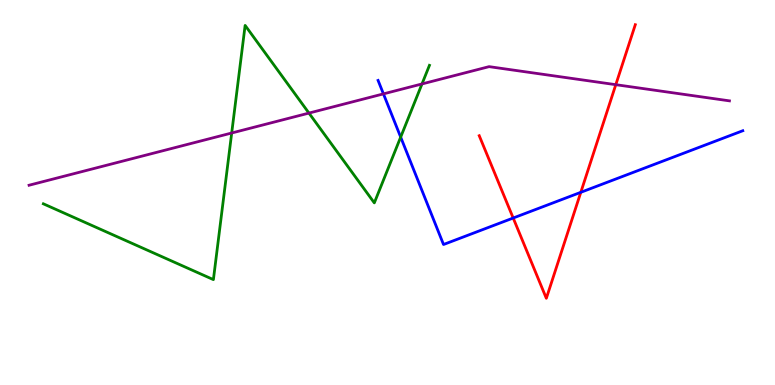[{'lines': ['blue', 'red'], 'intersections': [{'x': 6.62, 'y': 4.34}, {'x': 7.49, 'y': 5.0}]}, {'lines': ['green', 'red'], 'intersections': []}, {'lines': ['purple', 'red'], 'intersections': [{'x': 7.95, 'y': 7.8}]}, {'lines': ['blue', 'green'], 'intersections': [{'x': 5.17, 'y': 6.44}]}, {'lines': ['blue', 'purple'], 'intersections': [{'x': 4.95, 'y': 7.56}]}, {'lines': ['green', 'purple'], 'intersections': [{'x': 2.99, 'y': 6.55}, {'x': 3.99, 'y': 7.06}, {'x': 5.45, 'y': 7.82}]}]